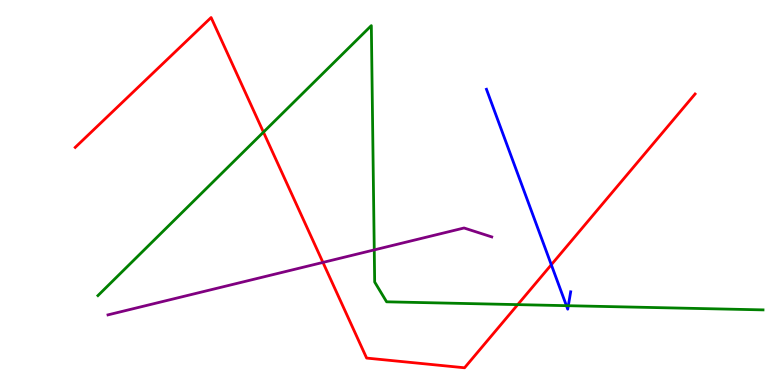[{'lines': ['blue', 'red'], 'intersections': [{'x': 7.11, 'y': 3.12}]}, {'lines': ['green', 'red'], 'intersections': [{'x': 3.4, 'y': 6.57}, {'x': 6.68, 'y': 2.09}]}, {'lines': ['purple', 'red'], 'intersections': [{'x': 4.17, 'y': 3.18}]}, {'lines': ['blue', 'green'], 'intersections': [{'x': 7.31, 'y': 2.06}, {'x': 7.33, 'y': 2.06}]}, {'lines': ['blue', 'purple'], 'intersections': []}, {'lines': ['green', 'purple'], 'intersections': [{'x': 4.83, 'y': 3.51}]}]